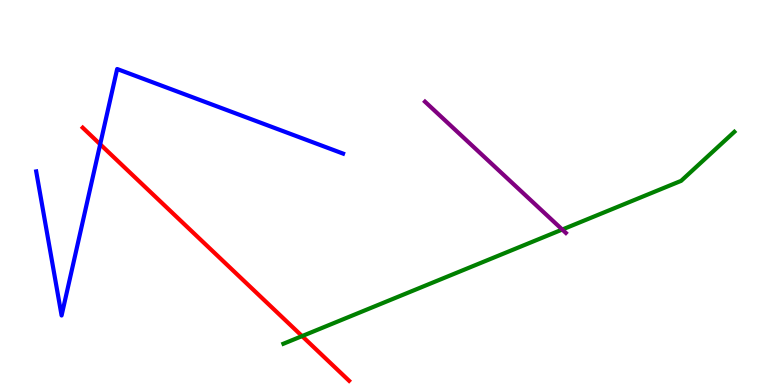[{'lines': ['blue', 'red'], 'intersections': [{'x': 1.29, 'y': 6.25}]}, {'lines': ['green', 'red'], 'intersections': [{'x': 3.9, 'y': 1.27}]}, {'lines': ['purple', 'red'], 'intersections': []}, {'lines': ['blue', 'green'], 'intersections': []}, {'lines': ['blue', 'purple'], 'intersections': []}, {'lines': ['green', 'purple'], 'intersections': [{'x': 7.25, 'y': 4.04}]}]